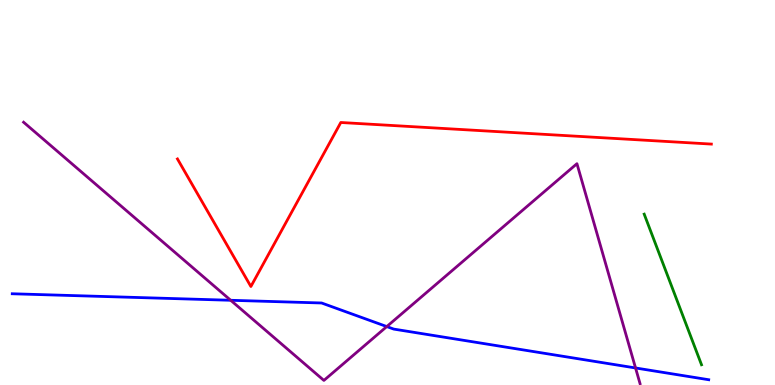[{'lines': ['blue', 'red'], 'intersections': []}, {'lines': ['green', 'red'], 'intersections': []}, {'lines': ['purple', 'red'], 'intersections': []}, {'lines': ['blue', 'green'], 'intersections': []}, {'lines': ['blue', 'purple'], 'intersections': [{'x': 2.98, 'y': 2.2}, {'x': 4.99, 'y': 1.52}, {'x': 8.2, 'y': 0.442}]}, {'lines': ['green', 'purple'], 'intersections': []}]